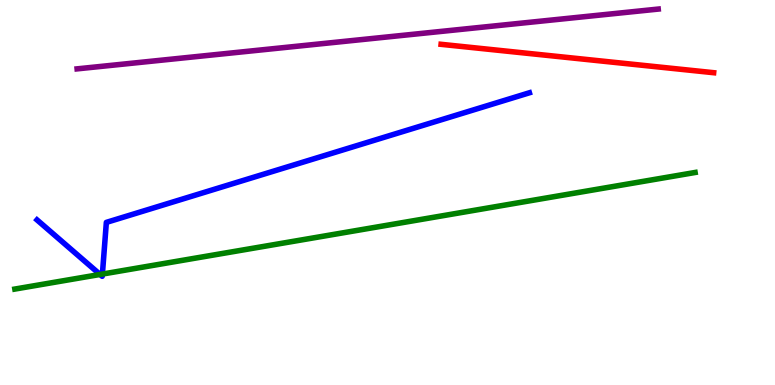[{'lines': ['blue', 'red'], 'intersections': []}, {'lines': ['green', 'red'], 'intersections': []}, {'lines': ['purple', 'red'], 'intersections': []}, {'lines': ['blue', 'green'], 'intersections': [{'x': 1.29, 'y': 2.87}, {'x': 1.32, 'y': 2.88}]}, {'lines': ['blue', 'purple'], 'intersections': []}, {'lines': ['green', 'purple'], 'intersections': []}]